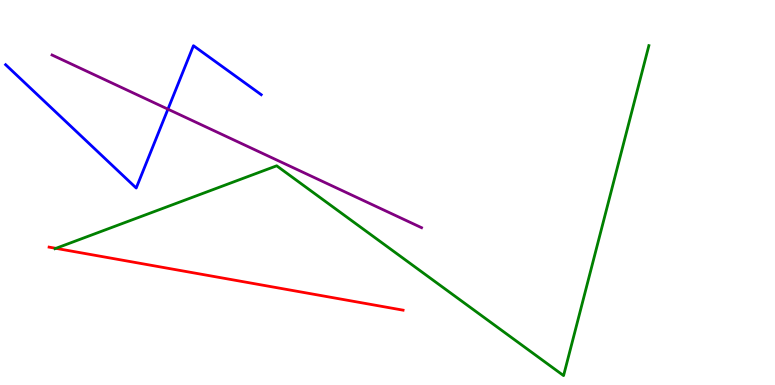[{'lines': ['blue', 'red'], 'intersections': []}, {'lines': ['green', 'red'], 'intersections': [{'x': 0.721, 'y': 3.55}]}, {'lines': ['purple', 'red'], 'intersections': []}, {'lines': ['blue', 'green'], 'intersections': []}, {'lines': ['blue', 'purple'], 'intersections': [{'x': 2.17, 'y': 7.16}]}, {'lines': ['green', 'purple'], 'intersections': []}]